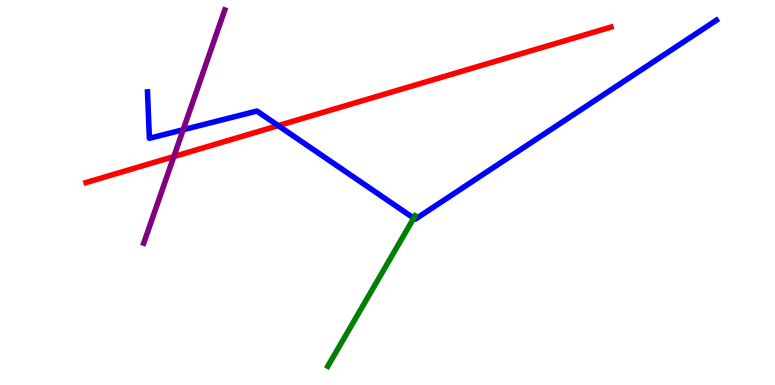[{'lines': ['blue', 'red'], 'intersections': [{'x': 3.59, 'y': 6.74}]}, {'lines': ['green', 'red'], 'intersections': []}, {'lines': ['purple', 'red'], 'intersections': [{'x': 2.24, 'y': 5.93}]}, {'lines': ['blue', 'green'], 'intersections': [{'x': 5.34, 'y': 4.33}]}, {'lines': ['blue', 'purple'], 'intersections': [{'x': 2.36, 'y': 6.63}]}, {'lines': ['green', 'purple'], 'intersections': []}]